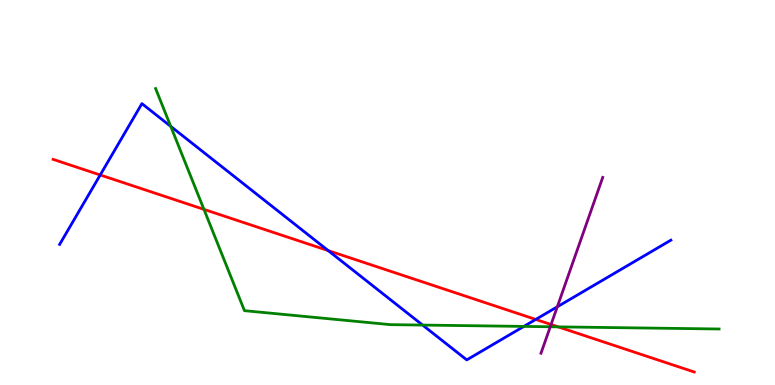[{'lines': ['blue', 'red'], 'intersections': [{'x': 1.29, 'y': 5.46}, {'x': 4.23, 'y': 3.49}, {'x': 6.91, 'y': 1.7}]}, {'lines': ['green', 'red'], 'intersections': [{'x': 2.63, 'y': 4.56}, {'x': 7.2, 'y': 1.51}]}, {'lines': ['purple', 'red'], 'intersections': [{'x': 7.11, 'y': 1.57}]}, {'lines': ['blue', 'green'], 'intersections': [{'x': 2.2, 'y': 6.72}, {'x': 5.45, 'y': 1.56}, {'x': 6.76, 'y': 1.52}]}, {'lines': ['blue', 'purple'], 'intersections': [{'x': 7.19, 'y': 2.03}]}, {'lines': ['green', 'purple'], 'intersections': [{'x': 7.1, 'y': 1.51}]}]